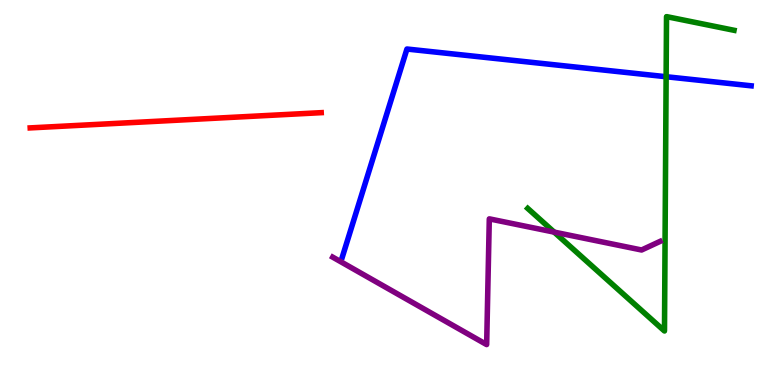[{'lines': ['blue', 'red'], 'intersections': []}, {'lines': ['green', 'red'], 'intersections': []}, {'lines': ['purple', 'red'], 'intersections': []}, {'lines': ['blue', 'green'], 'intersections': [{'x': 8.6, 'y': 8.01}]}, {'lines': ['blue', 'purple'], 'intersections': []}, {'lines': ['green', 'purple'], 'intersections': [{'x': 7.15, 'y': 3.97}]}]